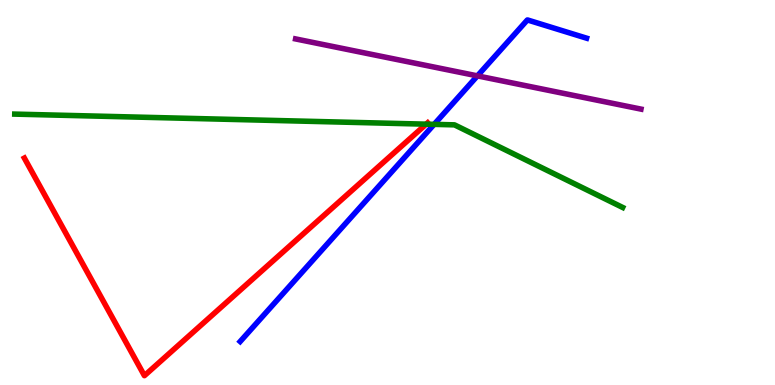[{'lines': ['blue', 'red'], 'intersections': []}, {'lines': ['green', 'red'], 'intersections': [{'x': 5.5, 'y': 6.77}]}, {'lines': ['purple', 'red'], 'intersections': []}, {'lines': ['blue', 'green'], 'intersections': [{'x': 5.6, 'y': 6.77}]}, {'lines': ['blue', 'purple'], 'intersections': [{'x': 6.16, 'y': 8.03}]}, {'lines': ['green', 'purple'], 'intersections': []}]